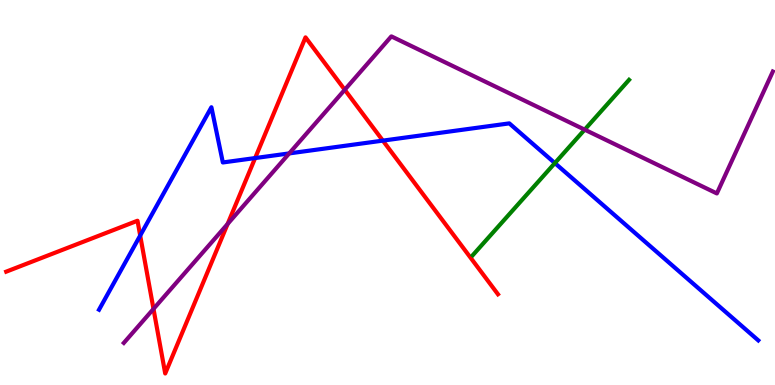[{'lines': ['blue', 'red'], 'intersections': [{'x': 1.81, 'y': 3.88}, {'x': 3.29, 'y': 5.89}, {'x': 4.94, 'y': 6.35}]}, {'lines': ['green', 'red'], 'intersections': []}, {'lines': ['purple', 'red'], 'intersections': [{'x': 1.98, 'y': 1.98}, {'x': 2.94, 'y': 4.18}, {'x': 4.45, 'y': 7.67}]}, {'lines': ['blue', 'green'], 'intersections': [{'x': 7.16, 'y': 5.76}]}, {'lines': ['blue', 'purple'], 'intersections': [{'x': 3.73, 'y': 6.02}]}, {'lines': ['green', 'purple'], 'intersections': [{'x': 7.54, 'y': 6.63}]}]